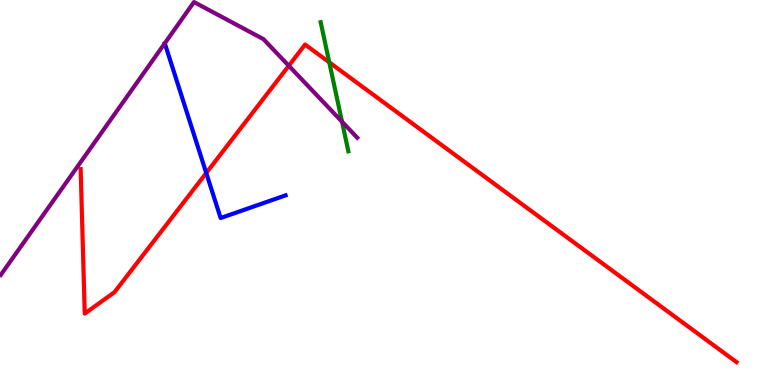[{'lines': ['blue', 'red'], 'intersections': [{'x': 2.66, 'y': 5.51}]}, {'lines': ['green', 'red'], 'intersections': [{'x': 4.25, 'y': 8.38}]}, {'lines': ['purple', 'red'], 'intersections': [{'x': 3.73, 'y': 8.29}]}, {'lines': ['blue', 'green'], 'intersections': []}, {'lines': ['blue', 'purple'], 'intersections': []}, {'lines': ['green', 'purple'], 'intersections': [{'x': 4.41, 'y': 6.84}]}]